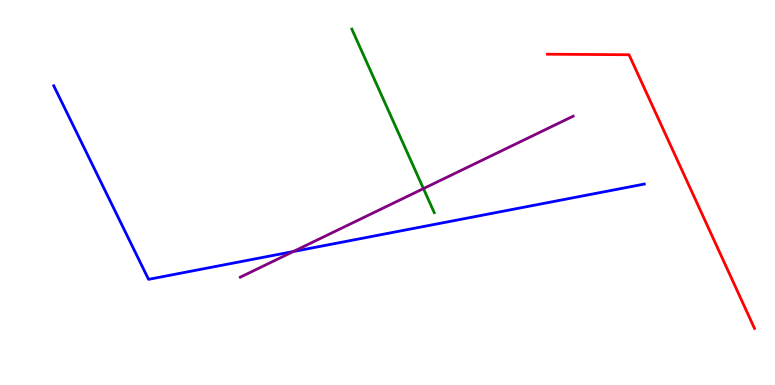[{'lines': ['blue', 'red'], 'intersections': []}, {'lines': ['green', 'red'], 'intersections': []}, {'lines': ['purple', 'red'], 'intersections': []}, {'lines': ['blue', 'green'], 'intersections': []}, {'lines': ['blue', 'purple'], 'intersections': [{'x': 3.79, 'y': 3.47}]}, {'lines': ['green', 'purple'], 'intersections': [{'x': 5.46, 'y': 5.1}]}]